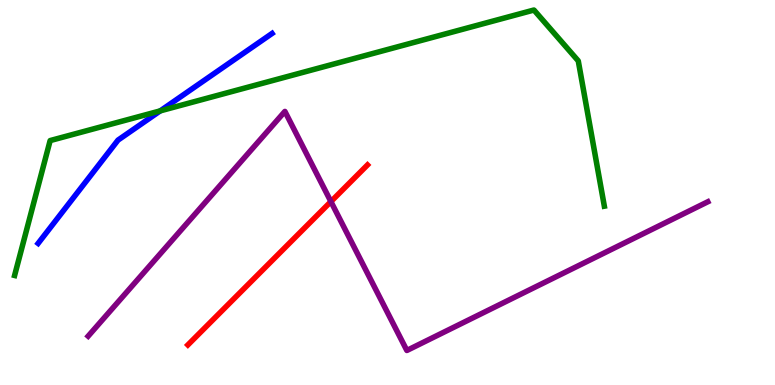[{'lines': ['blue', 'red'], 'intersections': []}, {'lines': ['green', 'red'], 'intersections': []}, {'lines': ['purple', 'red'], 'intersections': [{'x': 4.27, 'y': 4.76}]}, {'lines': ['blue', 'green'], 'intersections': [{'x': 2.07, 'y': 7.12}]}, {'lines': ['blue', 'purple'], 'intersections': []}, {'lines': ['green', 'purple'], 'intersections': []}]